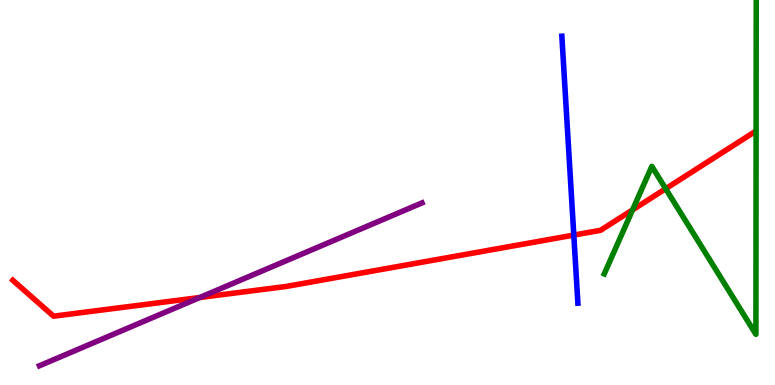[{'lines': ['blue', 'red'], 'intersections': [{'x': 7.4, 'y': 3.89}]}, {'lines': ['green', 'red'], 'intersections': [{'x': 8.16, 'y': 4.55}, {'x': 8.59, 'y': 5.1}]}, {'lines': ['purple', 'red'], 'intersections': [{'x': 2.58, 'y': 2.27}]}, {'lines': ['blue', 'green'], 'intersections': []}, {'lines': ['blue', 'purple'], 'intersections': []}, {'lines': ['green', 'purple'], 'intersections': []}]